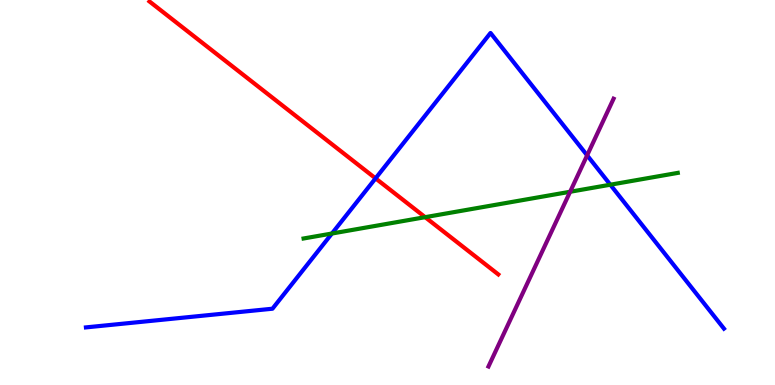[{'lines': ['blue', 'red'], 'intersections': [{'x': 4.85, 'y': 5.37}]}, {'lines': ['green', 'red'], 'intersections': [{'x': 5.49, 'y': 4.36}]}, {'lines': ['purple', 'red'], 'intersections': []}, {'lines': ['blue', 'green'], 'intersections': [{'x': 4.28, 'y': 3.93}, {'x': 7.88, 'y': 5.2}]}, {'lines': ['blue', 'purple'], 'intersections': [{'x': 7.58, 'y': 5.97}]}, {'lines': ['green', 'purple'], 'intersections': [{'x': 7.36, 'y': 5.02}]}]